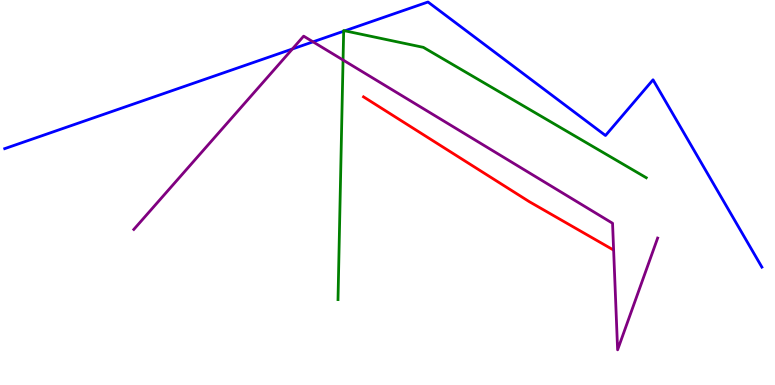[{'lines': ['blue', 'red'], 'intersections': []}, {'lines': ['green', 'red'], 'intersections': []}, {'lines': ['purple', 'red'], 'intersections': []}, {'lines': ['blue', 'green'], 'intersections': [{'x': 4.43, 'y': 9.19}, {'x': 4.45, 'y': 9.2}]}, {'lines': ['blue', 'purple'], 'intersections': [{'x': 3.77, 'y': 8.73}, {'x': 4.04, 'y': 8.91}]}, {'lines': ['green', 'purple'], 'intersections': [{'x': 4.43, 'y': 8.44}]}]